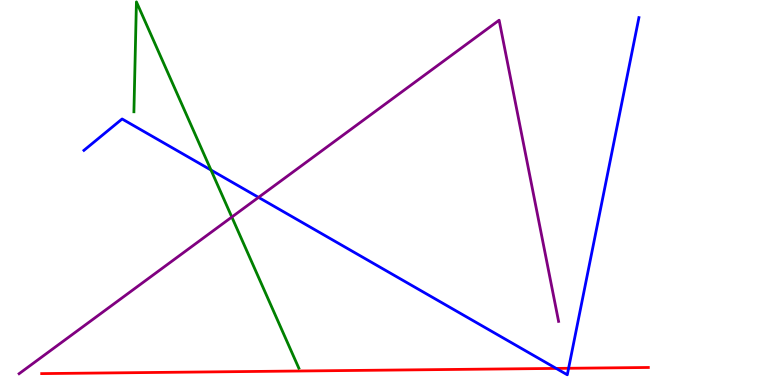[{'lines': ['blue', 'red'], 'intersections': [{'x': 7.18, 'y': 0.431}, {'x': 7.34, 'y': 0.434}]}, {'lines': ['green', 'red'], 'intersections': []}, {'lines': ['purple', 'red'], 'intersections': []}, {'lines': ['blue', 'green'], 'intersections': [{'x': 2.72, 'y': 5.58}]}, {'lines': ['blue', 'purple'], 'intersections': [{'x': 3.34, 'y': 4.87}]}, {'lines': ['green', 'purple'], 'intersections': [{'x': 2.99, 'y': 4.36}]}]